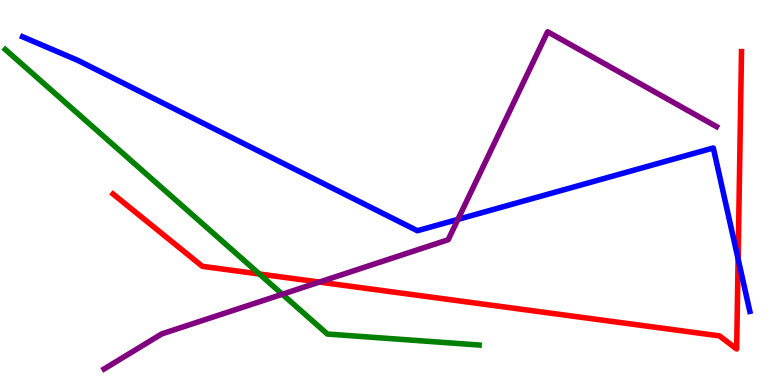[{'lines': ['blue', 'red'], 'intersections': [{'x': 9.52, 'y': 3.27}]}, {'lines': ['green', 'red'], 'intersections': [{'x': 3.35, 'y': 2.88}]}, {'lines': ['purple', 'red'], 'intersections': [{'x': 4.12, 'y': 2.67}]}, {'lines': ['blue', 'green'], 'intersections': []}, {'lines': ['blue', 'purple'], 'intersections': [{'x': 5.91, 'y': 4.3}]}, {'lines': ['green', 'purple'], 'intersections': [{'x': 3.64, 'y': 2.36}]}]